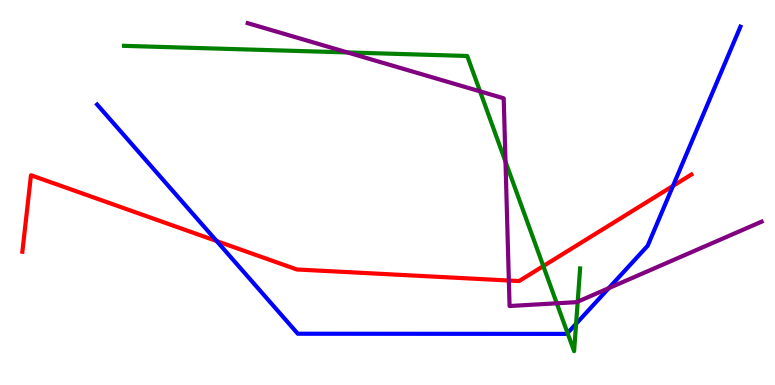[{'lines': ['blue', 'red'], 'intersections': [{'x': 2.8, 'y': 3.74}, {'x': 8.68, 'y': 5.17}]}, {'lines': ['green', 'red'], 'intersections': [{'x': 7.01, 'y': 3.09}]}, {'lines': ['purple', 'red'], 'intersections': [{'x': 6.57, 'y': 2.71}]}, {'lines': ['blue', 'green'], 'intersections': [{'x': 7.32, 'y': 1.35}, {'x': 7.43, 'y': 1.59}]}, {'lines': ['blue', 'purple'], 'intersections': [{'x': 7.86, 'y': 2.52}]}, {'lines': ['green', 'purple'], 'intersections': [{'x': 4.48, 'y': 8.64}, {'x': 6.19, 'y': 7.63}, {'x': 6.52, 'y': 5.8}, {'x': 7.18, 'y': 2.12}, {'x': 7.45, 'y': 2.16}]}]